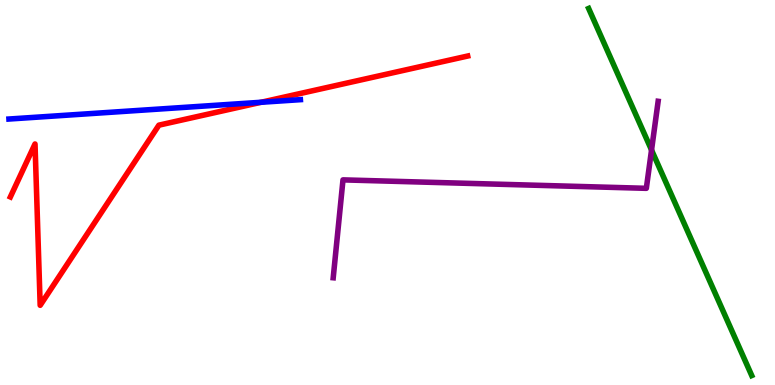[{'lines': ['blue', 'red'], 'intersections': [{'x': 3.37, 'y': 7.34}]}, {'lines': ['green', 'red'], 'intersections': []}, {'lines': ['purple', 'red'], 'intersections': []}, {'lines': ['blue', 'green'], 'intersections': []}, {'lines': ['blue', 'purple'], 'intersections': []}, {'lines': ['green', 'purple'], 'intersections': [{'x': 8.41, 'y': 6.1}]}]